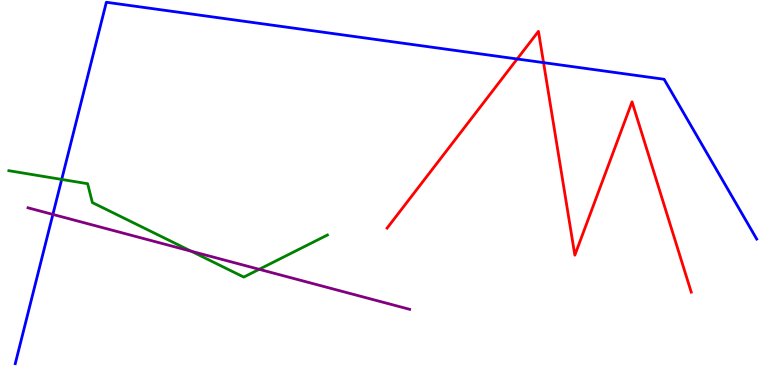[{'lines': ['blue', 'red'], 'intersections': [{'x': 6.67, 'y': 8.47}, {'x': 7.01, 'y': 8.37}]}, {'lines': ['green', 'red'], 'intersections': []}, {'lines': ['purple', 'red'], 'intersections': []}, {'lines': ['blue', 'green'], 'intersections': [{'x': 0.796, 'y': 5.34}]}, {'lines': ['blue', 'purple'], 'intersections': [{'x': 0.682, 'y': 4.43}]}, {'lines': ['green', 'purple'], 'intersections': [{'x': 2.47, 'y': 3.47}, {'x': 3.34, 'y': 3.0}]}]